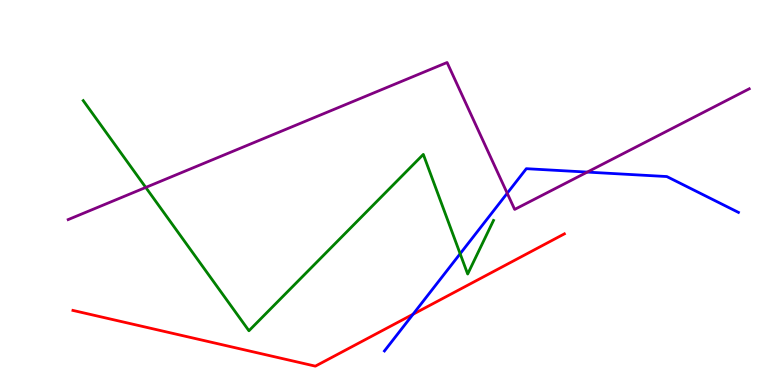[{'lines': ['blue', 'red'], 'intersections': [{'x': 5.33, 'y': 1.84}]}, {'lines': ['green', 'red'], 'intersections': []}, {'lines': ['purple', 'red'], 'intersections': []}, {'lines': ['blue', 'green'], 'intersections': [{'x': 5.94, 'y': 3.41}]}, {'lines': ['blue', 'purple'], 'intersections': [{'x': 6.54, 'y': 4.98}, {'x': 7.58, 'y': 5.53}]}, {'lines': ['green', 'purple'], 'intersections': [{'x': 1.88, 'y': 5.13}]}]